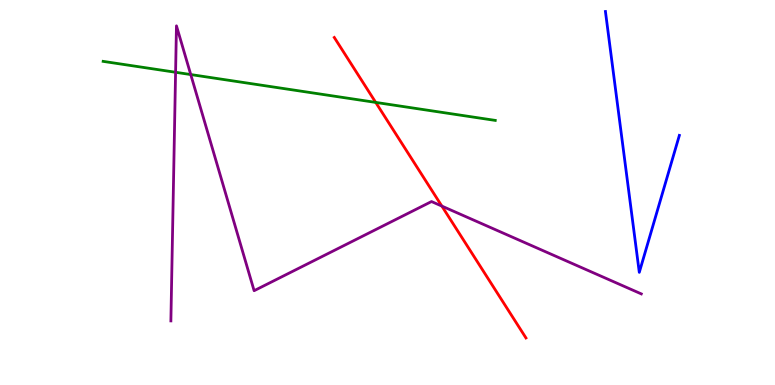[{'lines': ['blue', 'red'], 'intersections': []}, {'lines': ['green', 'red'], 'intersections': [{'x': 4.85, 'y': 7.34}]}, {'lines': ['purple', 'red'], 'intersections': [{'x': 5.7, 'y': 4.65}]}, {'lines': ['blue', 'green'], 'intersections': []}, {'lines': ['blue', 'purple'], 'intersections': []}, {'lines': ['green', 'purple'], 'intersections': [{'x': 2.27, 'y': 8.12}, {'x': 2.46, 'y': 8.06}]}]